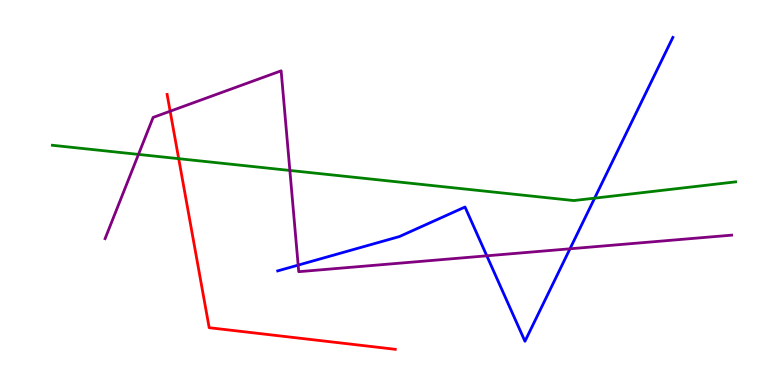[{'lines': ['blue', 'red'], 'intersections': []}, {'lines': ['green', 'red'], 'intersections': [{'x': 2.31, 'y': 5.88}]}, {'lines': ['purple', 'red'], 'intersections': [{'x': 2.2, 'y': 7.11}]}, {'lines': ['blue', 'green'], 'intersections': [{'x': 7.67, 'y': 4.85}]}, {'lines': ['blue', 'purple'], 'intersections': [{'x': 3.85, 'y': 3.11}, {'x': 6.28, 'y': 3.36}, {'x': 7.35, 'y': 3.54}]}, {'lines': ['green', 'purple'], 'intersections': [{'x': 1.79, 'y': 5.99}, {'x': 3.74, 'y': 5.57}]}]